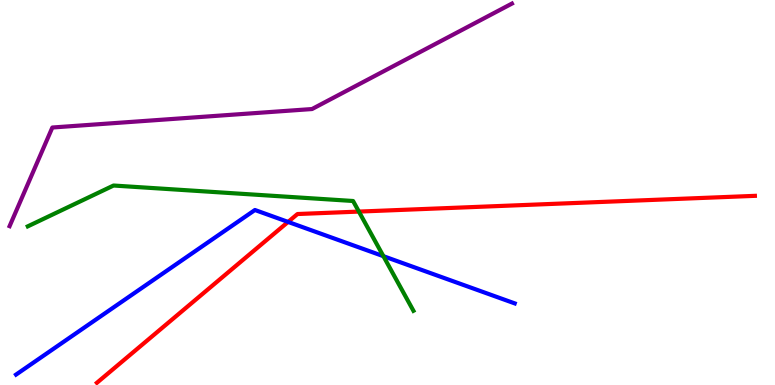[{'lines': ['blue', 'red'], 'intersections': [{'x': 3.72, 'y': 4.24}]}, {'lines': ['green', 'red'], 'intersections': [{'x': 4.63, 'y': 4.5}]}, {'lines': ['purple', 'red'], 'intersections': []}, {'lines': ['blue', 'green'], 'intersections': [{'x': 4.95, 'y': 3.35}]}, {'lines': ['blue', 'purple'], 'intersections': []}, {'lines': ['green', 'purple'], 'intersections': []}]